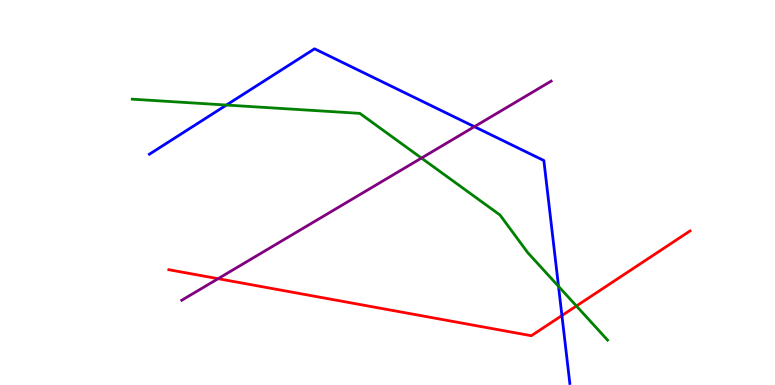[{'lines': ['blue', 'red'], 'intersections': [{'x': 7.25, 'y': 1.8}]}, {'lines': ['green', 'red'], 'intersections': [{'x': 7.44, 'y': 2.05}]}, {'lines': ['purple', 'red'], 'intersections': [{'x': 2.81, 'y': 2.76}]}, {'lines': ['blue', 'green'], 'intersections': [{'x': 2.92, 'y': 7.27}, {'x': 7.21, 'y': 2.56}]}, {'lines': ['blue', 'purple'], 'intersections': [{'x': 6.12, 'y': 6.71}]}, {'lines': ['green', 'purple'], 'intersections': [{'x': 5.44, 'y': 5.89}]}]